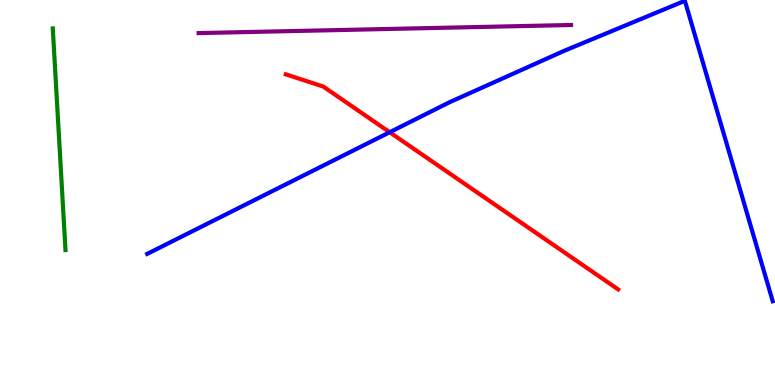[{'lines': ['blue', 'red'], 'intersections': [{'x': 5.03, 'y': 6.57}]}, {'lines': ['green', 'red'], 'intersections': []}, {'lines': ['purple', 'red'], 'intersections': []}, {'lines': ['blue', 'green'], 'intersections': []}, {'lines': ['blue', 'purple'], 'intersections': []}, {'lines': ['green', 'purple'], 'intersections': []}]